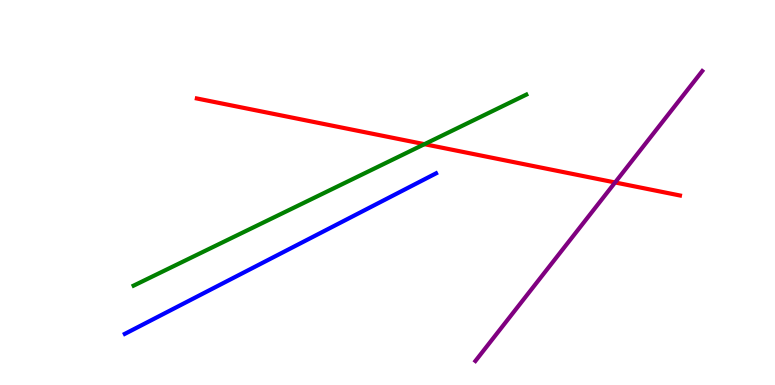[{'lines': ['blue', 'red'], 'intersections': []}, {'lines': ['green', 'red'], 'intersections': [{'x': 5.48, 'y': 6.26}]}, {'lines': ['purple', 'red'], 'intersections': [{'x': 7.94, 'y': 5.26}]}, {'lines': ['blue', 'green'], 'intersections': []}, {'lines': ['blue', 'purple'], 'intersections': []}, {'lines': ['green', 'purple'], 'intersections': []}]